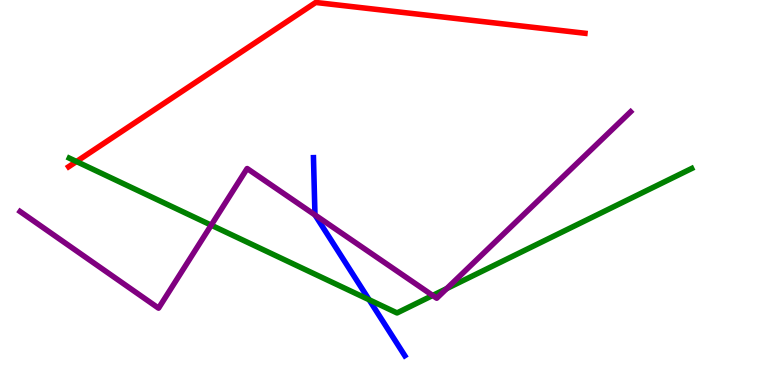[{'lines': ['blue', 'red'], 'intersections': []}, {'lines': ['green', 'red'], 'intersections': [{'x': 0.987, 'y': 5.8}]}, {'lines': ['purple', 'red'], 'intersections': []}, {'lines': ['blue', 'green'], 'intersections': [{'x': 4.76, 'y': 2.21}]}, {'lines': ['blue', 'purple'], 'intersections': [{'x': 4.06, 'y': 4.42}]}, {'lines': ['green', 'purple'], 'intersections': [{'x': 2.73, 'y': 4.15}, {'x': 5.58, 'y': 2.33}, {'x': 5.76, 'y': 2.51}]}]